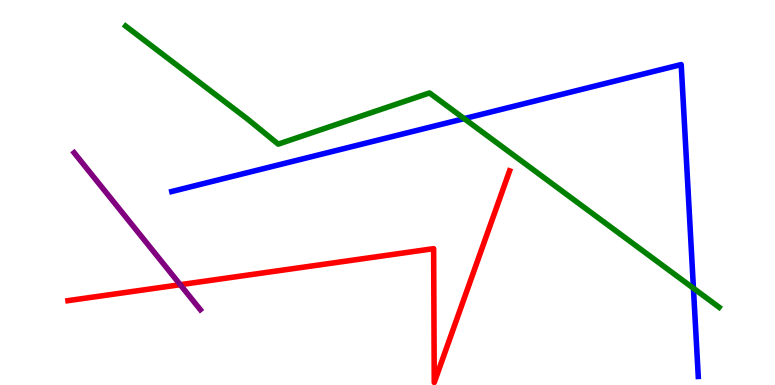[{'lines': ['blue', 'red'], 'intersections': []}, {'lines': ['green', 'red'], 'intersections': []}, {'lines': ['purple', 'red'], 'intersections': [{'x': 2.33, 'y': 2.61}]}, {'lines': ['blue', 'green'], 'intersections': [{'x': 5.99, 'y': 6.92}, {'x': 8.95, 'y': 2.51}]}, {'lines': ['blue', 'purple'], 'intersections': []}, {'lines': ['green', 'purple'], 'intersections': []}]